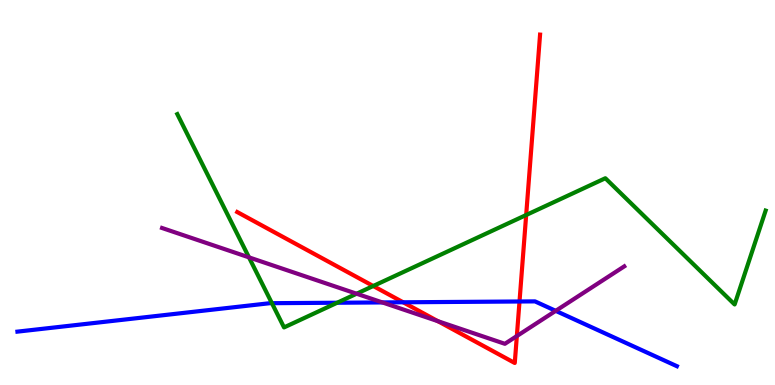[{'lines': ['blue', 'red'], 'intersections': [{'x': 5.2, 'y': 2.15}, {'x': 6.7, 'y': 2.17}]}, {'lines': ['green', 'red'], 'intersections': [{'x': 4.82, 'y': 2.57}, {'x': 6.79, 'y': 4.42}]}, {'lines': ['purple', 'red'], 'intersections': [{'x': 5.65, 'y': 1.66}, {'x': 6.67, 'y': 1.27}]}, {'lines': ['blue', 'green'], 'intersections': [{'x': 3.51, 'y': 2.13}, {'x': 4.35, 'y': 2.14}]}, {'lines': ['blue', 'purple'], 'intersections': [{'x': 4.93, 'y': 2.14}, {'x': 7.17, 'y': 1.93}]}, {'lines': ['green', 'purple'], 'intersections': [{'x': 3.21, 'y': 3.32}, {'x': 4.6, 'y': 2.37}]}]